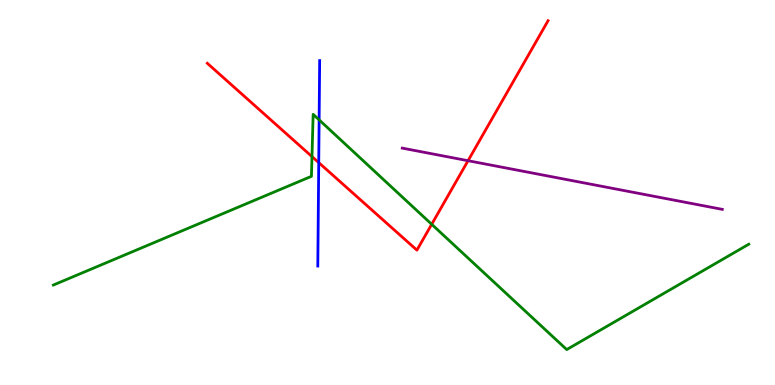[{'lines': ['blue', 'red'], 'intersections': [{'x': 4.11, 'y': 5.78}]}, {'lines': ['green', 'red'], 'intersections': [{'x': 4.03, 'y': 5.93}, {'x': 5.57, 'y': 4.17}]}, {'lines': ['purple', 'red'], 'intersections': [{'x': 6.04, 'y': 5.83}]}, {'lines': ['blue', 'green'], 'intersections': [{'x': 4.12, 'y': 6.89}]}, {'lines': ['blue', 'purple'], 'intersections': []}, {'lines': ['green', 'purple'], 'intersections': []}]